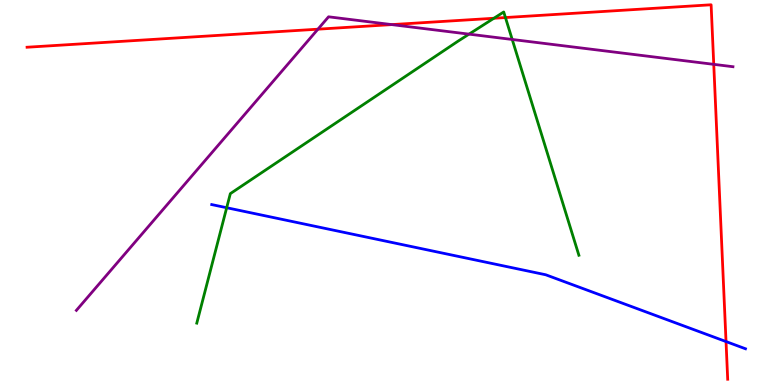[{'lines': ['blue', 'red'], 'intersections': [{'x': 9.37, 'y': 1.13}]}, {'lines': ['green', 'red'], 'intersections': [{'x': 6.37, 'y': 9.53}, {'x': 6.52, 'y': 9.54}]}, {'lines': ['purple', 'red'], 'intersections': [{'x': 4.1, 'y': 9.24}, {'x': 5.05, 'y': 9.36}, {'x': 9.21, 'y': 8.33}]}, {'lines': ['blue', 'green'], 'intersections': [{'x': 2.92, 'y': 4.6}]}, {'lines': ['blue', 'purple'], 'intersections': []}, {'lines': ['green', 'purple'], 'intersections': [{'x': 6.05, 'y': 9.11}, {'x': 6.61, 'y': 8.97}]}]